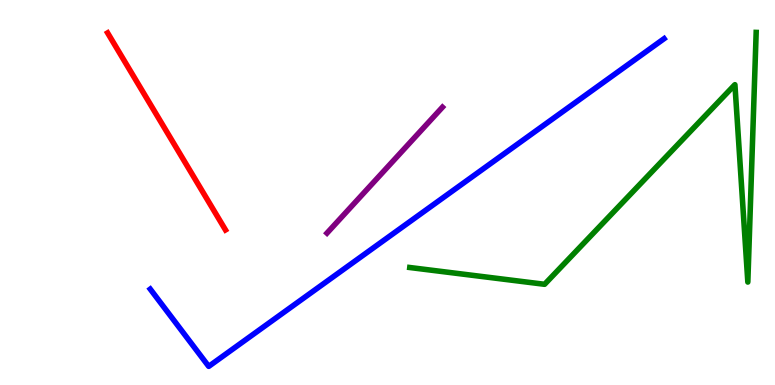[{'lines': ['blue', 'red'], 'intersections': []}, {'lines': ['green', 'red'], 'intersections': []}, {'lines': ['purple', 'red'], 'intersections': []}, {'lines': ['blue', 'green'], 'intersections': []}, {'lines': ['blue', 'purple'], 'intersections': []}, {'lines': ['green', 'purple'], 'intersections': []}]